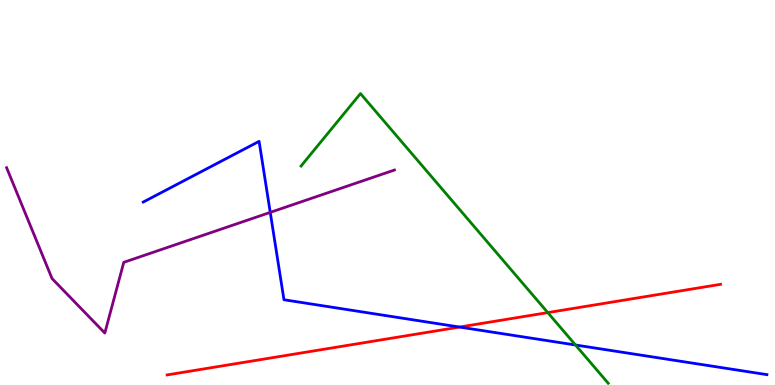[{'lines': ['blue', 'red'], 'intersections': [{'x': 5.93, 'y': 1.51}]}, {'lines': ['green', 'red'], 'intersections': [{'x': 7.07, 'y': 1.88}]}, {'lines': ['purple', 'red'], 'intersections': []}, {'lines': ['blue', 'green'], 'intersections': [{'x': 7.43, 'y': 1.04}]}, {'lines': ['blue', 'purple'], 'intersections': [{'x': 3.49, 'y': 4.48}]}, {'lines': ['green', 'purple'], 'intersections': []}]